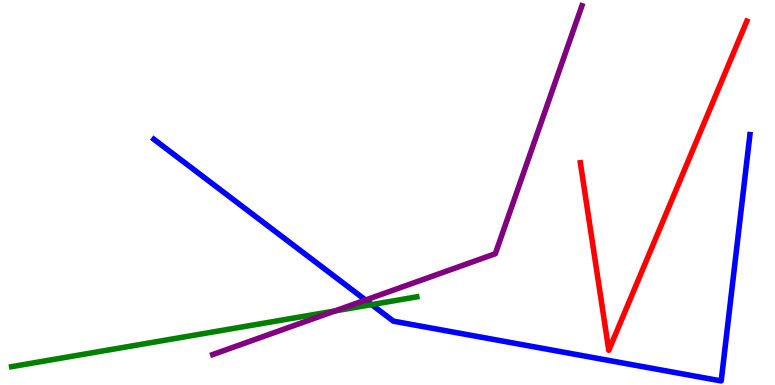[{'lines': ['blue', 'red'], 'intersections': []}, {'lines': ['green', 'red'], 'intersections': []}, {'lines': ['purple', 'red'], 'intersections': []}, {'lines': ['blue', 'green'], 'intersections': [{'x': 4.8, 'y': 2.09}]}, {'lines': ['blue', 'purple'], 'intersections': [{'x': 4.72, 'y': 2.21}]}, {'lines': ['green', 'purple'], 'intersections': [{'x': 4.32, 'y': 1.92}]}]